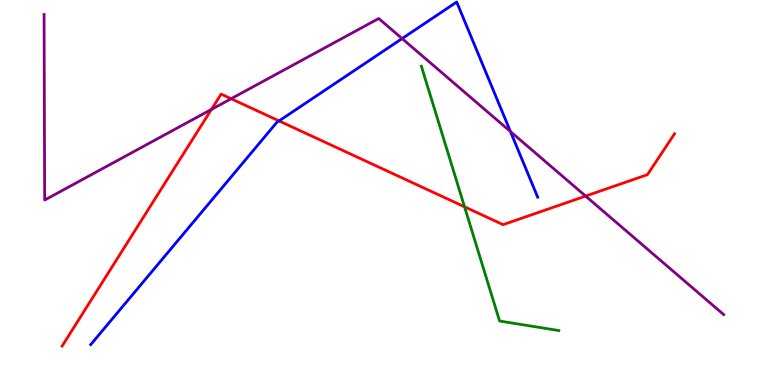[{'lines': ['blue', 'red'], 'intersections': [{'x': 3.6, 'y': 6.86}]}, {'lines': ['green', 'red'], 'intersections': [{'x': 5.99, 'y': 4.63}]}, {'lines': ['purple', 'red'], 'intersections': [{'x': 2.73, 'y': 7.16}, {'x': 2.98, 'y': 7.44}, {'x': 7.56, 'y': 4.91}]}, {'lines': ['blue', 'green'], 'intersections': []}, {'lines': ['blue', 'purple'], 'intersections': [{'x': 5.19, 'y': 9.0}, {'x': 6.59, 'y': 6.58}]}, {'lines': ['green', 'purple'], 'intersections': []}]